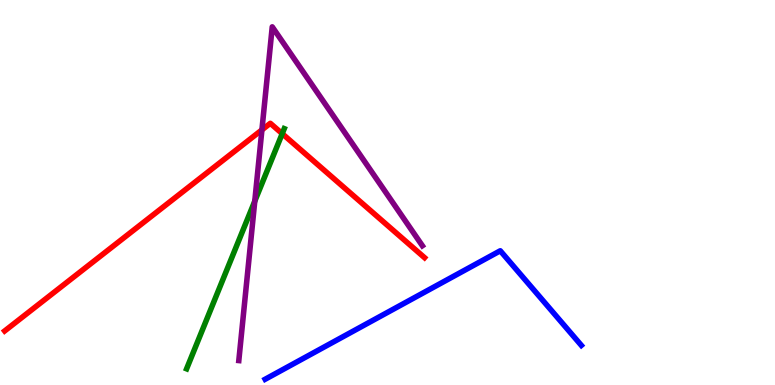[{'lines': ['blue', 'red'], 'intersections': []}, {'lines': ['green', 'red'], 'intersections': [{'x': 3.64, 'y': 6.53}]}, {'lines': ['purple', 'red'], 'intersections': [{'x': 3.38, 'y': 6.63}]}, {'lines': ['blue', 'green'], 'intersections': []}, {'lines': ['blue', 'purple'], 'intersections': []}, {'lines': ['green', 'purple'], 'intersections': [{'x': 3.29, 'y': 4.78}]}]